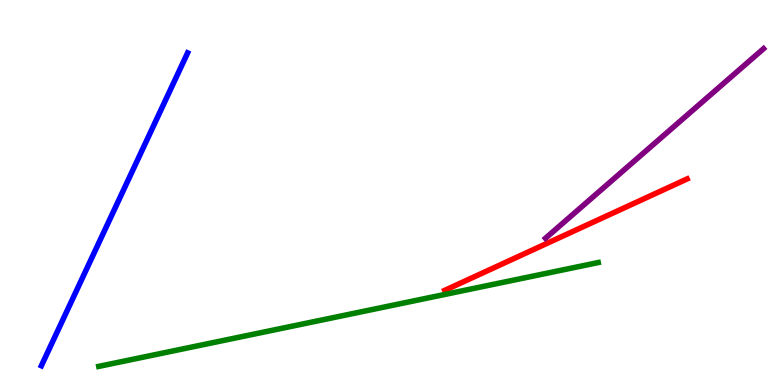[{'lines': ['blue', 'red'], 'intersections': []}, {'lines': ['green', 'red'], 'intersections': []}, {'lines': ['purple', 'red'], 'intersections': []}, {'lines': ['blue', 'green'], 'intersections': []}, {'lines': ['blue', 'purple'], 'intersections': []}, {'lines': ['green', 'purple'], 'intersections': []}]